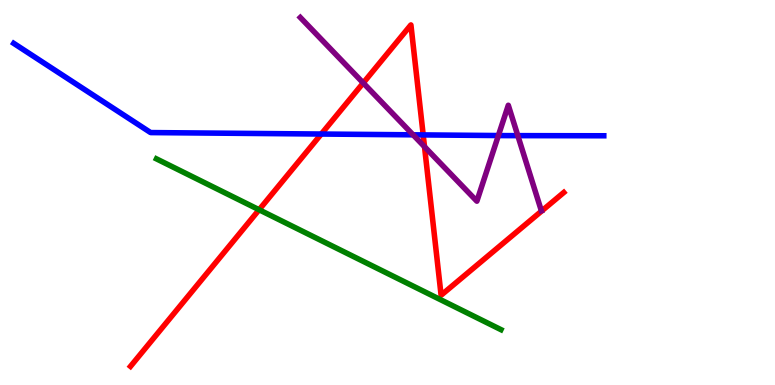[{'lines': ['blue', 'red'], 'intersections': [{'x': 4.15, 'y': 6.52}, {'x': 5.46, 'y': 6.5}]}, {'lines': ['green', 'red'], 'intersections': [{'x': 3.34, 'y': 4.55}]}, {'lines': ['purple', 'red'], 'intersections': [{'x': 4.69, 'y': 7.85}, {'x': 5.48, 'y': 6.19}]}, {'lines': ['blue', 'green'], 'intersections': []}, {'lines': ['blue', 'purple'], 'intersections': [{'x': 5.33, 'y': 6.5}, {'x': 6.43, 'y': 6.48}, {'x': 6.68, 'y': 6.48}]}, {'lines': ['green', 'purple'], 'intersections': []}]